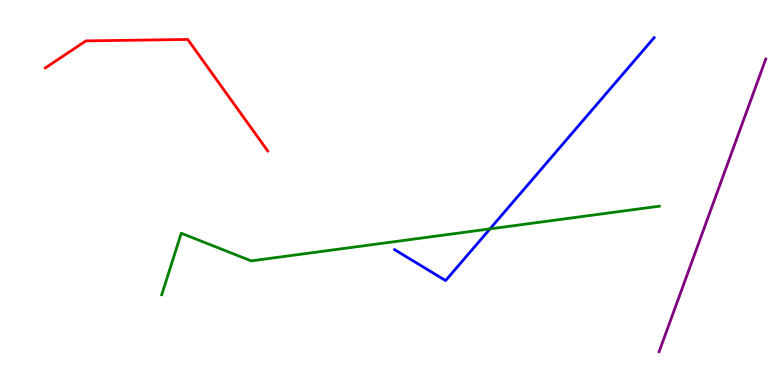[{'lines': ['blue', 'red'], 'intersections': []}, {'lines': ['green', 'red'], 'intersections': []}, {'lines': ['purple', 'red'], 'intersections': []}, {'lines': ['blue', 'green'], 'intersections': [{'x': 6.32, 'y': 4.06}]}, {'lines': ['blue', 'purple'], 'intersections': []}, {'lines': ['green', 'purple'], 'intersections': []}]